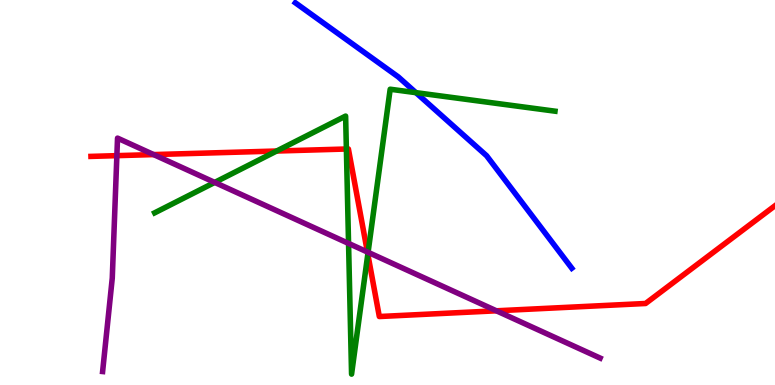[{'lines': ['blue', 'red'], 'intersections': []}, {'lines': ['green', 'red'], 'intersections': [{'x': 3.57, 'y': 6.08}, {'x': 4.47, 'y': 6.13}, {'x': 4.75, 'y': 3.4}]}, {'lines': ['purple', 'red'], 'intersections': [{'x': 1.51, 'y': 5.96}, {'x': 1.98, 'y': 5.98}, {'x': 4.74, 'y': 3.45}, {'x': 6.4, 'y': 1.93}]}, {'lines': ['blue', 'green'], 'intersections': [{'x': 5.37, 'y': 7.59}]}, {'lines': ['blue', 'purple'], 'intersections': []}, {'lines': ['green', 'purple'], 'intersections': [{'x': 2.77, 'y': 5.26}, {'x': 4.5, 'y': 3.68}, {'x': 4.75, 'y': 3.45}]}]